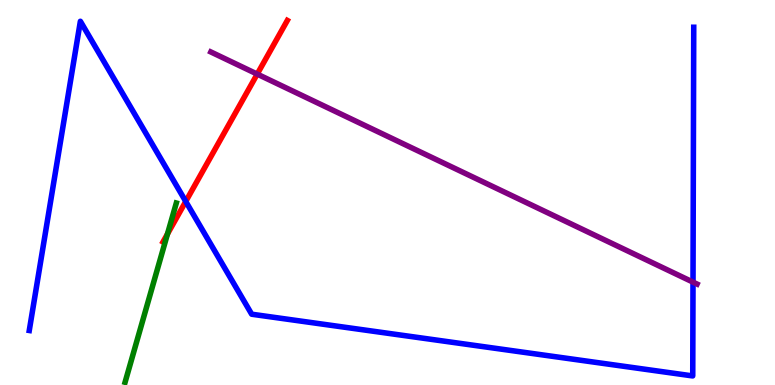[{'lines': ['blue', 'red'], 'intersections': [{'x': 2.4, 'y': 4.77}]}, {'lines': ['green', 'red'], 'intersections': [{'x': 2.16, 'y': 3.92}]}, {'lines': ['purple', 'red'], 'intersections': [{'x': 3.32, 'y': 8.08}]}, {'lines': ['blue', 'green'], 'intersections': []}, {'lines': ['blue', 'purple'], 'intersections': [{'x': 8.94, 'y': 2.67}]}, {'lines': ['green', 'purple'], 'intersections': []}]